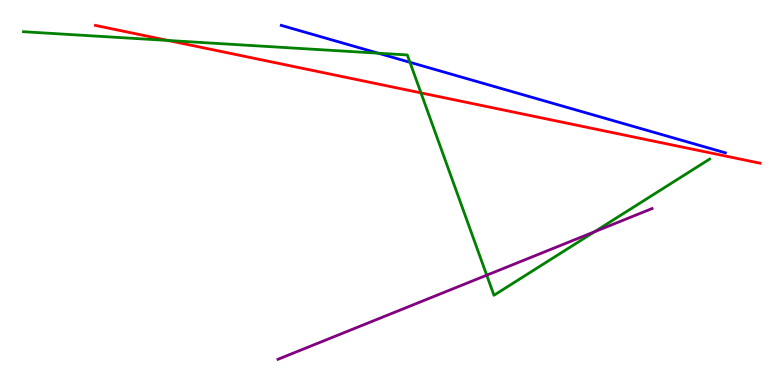[{'lines': ['blue', 'red'], 'intersections': []}, {'lines': ['green', 'red'], 'intersections': [{'x': 2.17, 'y': 8.95}, {'x': 5.43, 'y': 7.59}]}, {'lines': ['purple', 'red'], 'intersections': []}, {'lines': ['blue', 'green'], 'intersections': [{'x': 4.88, 'y': 8.62}, {'x': 5.29, 'y': 8.38}]}, {'lines': ['blue', 'purple'], 'intersections': []}, {'lines': ['green', 'purple'], 'intersections': [{'x': 6.28, 'y': 2.85}, {'x': 7.67, 'y': 3.98}]}]